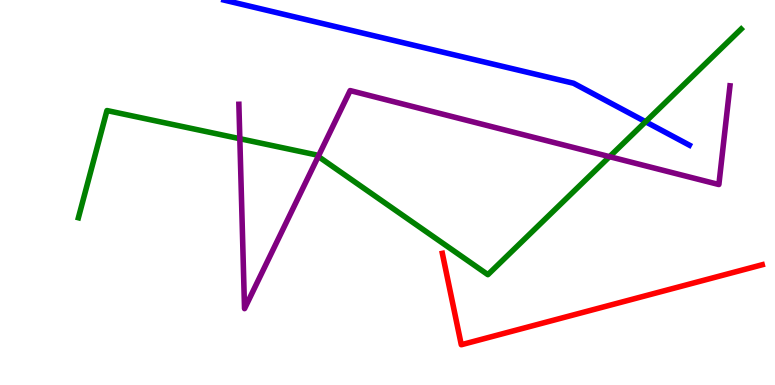[{'lines': ['blue', 'red'], 'intersections': []}, {'lines': ['green', 'red'], 'intersections': []}, {'lines': ['purple', 'red'], 'intersections': []}, {'lines': ['blue', 'green'], 'intersections': [{'x': 8.33, 'y': 6.84}]}, {'lines': ['blue', 'purple'], 'intersections': []}, {'lines': ['green', 'purple'], 'intersections': [{'x': 3.09, 'y': 6.4}, {'x': 4.11, 'y': 5.94}, {'x': 7.87, 'y': 5.93}]}]